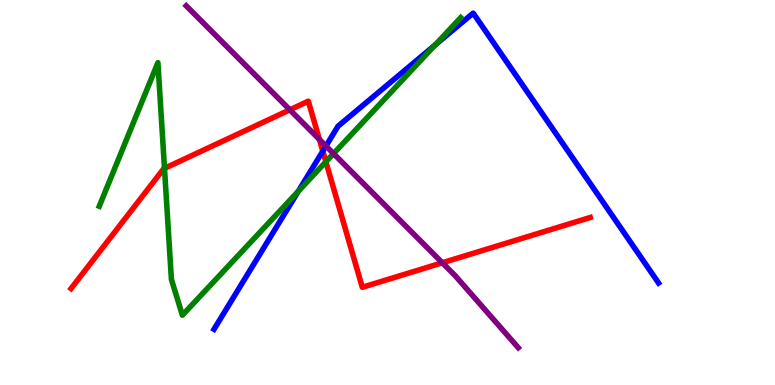[{'lines': ['blue', 'red'], 'intersections': [{'x': 4.17, 'y': 6.07}]}, {'lines': ['green', 'red'], 'intersections': [{'x': 2.12, 'y': 5.63}, {'x': 4.21, 'y': 5.8}]}, {'lines': ['purple', 'red'], 'intersections': [{'x': 3.74, 'y': 7.15}, {'x': 4.12, 'y': 6.38}, {'x': 5.71, 'y': 3.17}]}, {'lines': ['blue', 'green'], 'intersections': [{'x': 3.85, 'y': 5.03}, {'x': 5.62, 'y': 8.83}]}, {'lines': ['blue', 'purple'], 'intersections': [{'x': 4.21, 'y': 6.21}]}, {'lines': ['green', 'purple'], 'intersections': [{'x': 4.3, 'y': 6.01}]}]